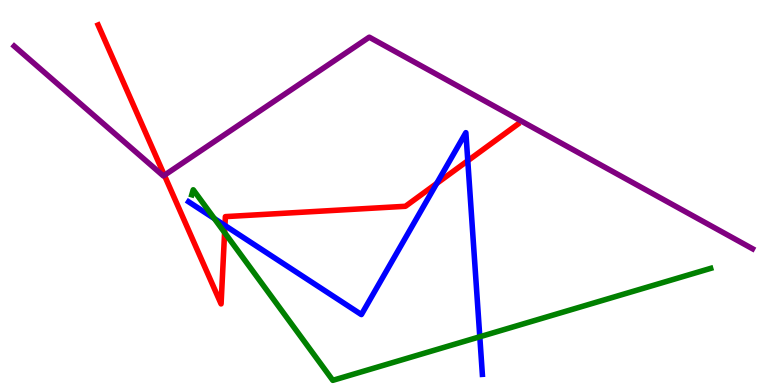[{'lines': ['blue', 'red'], 'intersections': [{'x': 2.9, 'y': 4.14}, {'x': 5.63, 'y': 5.24}, {'x': 6.04, 'y': 5.82}]}, {'lines': ['green', 'red'], 'intersections': [{'x': 2.9, 'y': 3.96}]}, {'lines': ['purple', 'red'], 'intersections': [{'x': 2.12, 'y': 5.45}]}, {'lines': ['blue', 'green'], 'intersections': [{'x': 2.77, 'y': 4.32}, {'x': 6.19, 'y': 1.25}]}, {'lines': ['blue', 'purple'], 'intersections': []}, {'lines': ['green', 'purple'], 'intersections': []}]